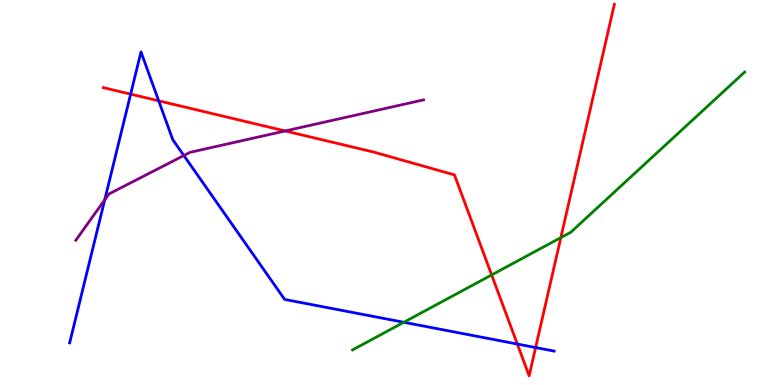[{'lines': ['blue', 'red'], 'intersections': [{'x': 1.69, 'y': 7.55}, {'x': 2.05, 'y': 7.38}, {'x': 6.68, 'y': 1.06}, {'x': 6.91, 'y': 0.973}]}, {'lines': ['green', 'red'], 'intersections': [{'x': 6.34, 'y': 2.86}, {'x': 7.24, 'y': 3.83}]}, {'lines': ['purple', 'red'], 'intersections': [{'x': 3.68, 'y': 6.6}]}, {'lines': ['blue', 'green'], 'intersections': [{'x': 5.21, 'y': 1.63}]}, {'lines': ['blue', 'purple'], 'intersections': [{'x': 1.35, 'y': 4.81}, {'x': 2.37, 'y': 5.96}]}, {'lines': ['green', 'purple'], 'intersections': []}]